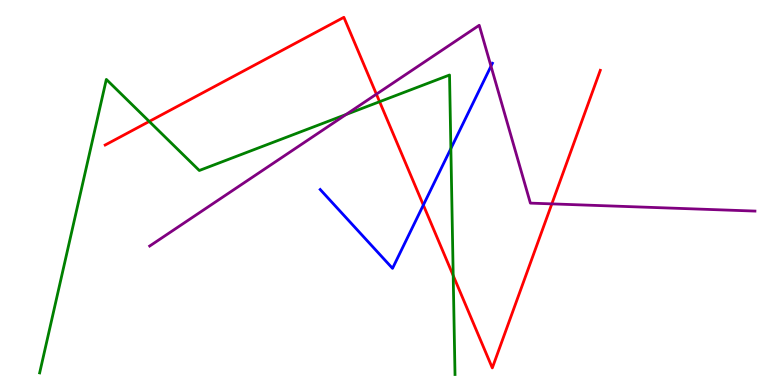[{'lines': ['blue', 'red'], 'intersections': [{'x': 5.46, 'y': 4.67}]}, {'lines': ['green', 'red'], 'intersections': [{'x': 1.93, 'y': 6.85}, {'x': 4.9, 'y': 7.36}, {'x': 5.85, 'y': 2.84}]}, {'lines': ['purple', 'red'], 'intersections': [{'x': 4.86, 'y': 7.55}, {'x': 7.12, 'y': 4.7}]}, {'lines': ['blue', 'green'], 'intersections': [{'x': 5.82, 'y': 6.14}]}, {'lines': ['blue', 'purple'], 'intersections': [{'x': 6.34, 'y': 8.28}]}, {'lines': ['green', 'purple'], 'intersections': [{'x': 4.47, 'y': 7.03}]}]